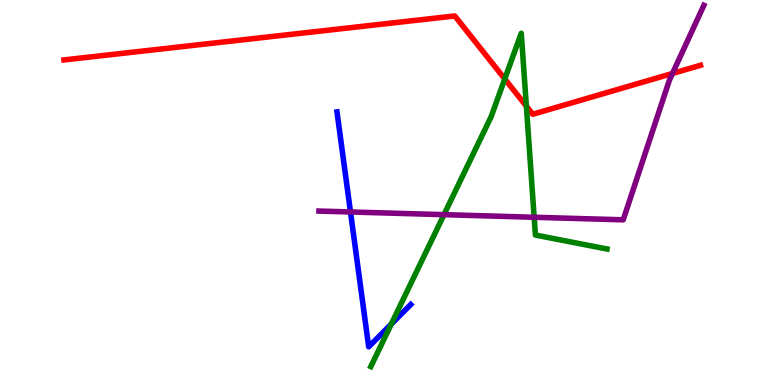[{'lines': ['blue', 'red'], 'intersections': []}, {'lines': ['green', 'red'], 'intersections': [{'x': 6.51, 'y': 7.95}, {'x': 6.79, 'y': 7.24}]}, {'lines': ['purple', 'red'], 'intersections': [{'x': 8.68, 'y': 8.09}]}, {'lines': ['blue', 'green'], 'intersections': [{'x': 5.05, 'y': 1.58}]}, {'lines': ['blue', 'purple'], 'intersections': [{'x': 4.52, 'y': 4.49}]}, {'lines': ['green', 'purple'], 'intersections': [{'x': 5.73, 'y': 4.42}, {'x': 6.89, 'y': 4.36}]}]